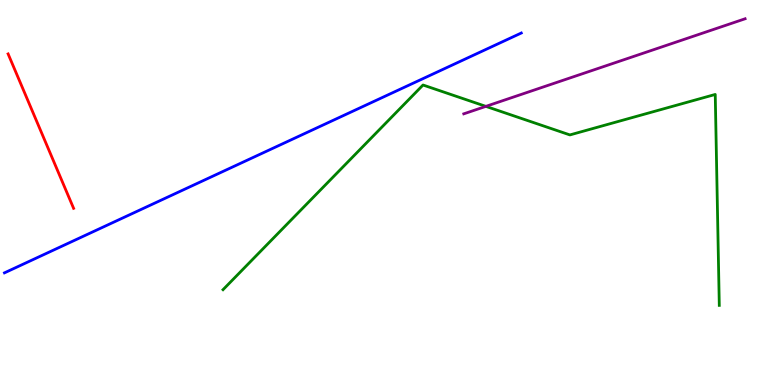[{'lines': ['blue', 'red'], 'intersections': []}, {'lines': ['green', 'red'], 'intersections': []}, {'lines': ['purple', 'red'], 'intersections': []}, {'lines': ['blue', 'green'], 'intersections': []}, {'lines': ['blue', 'purple'], 'intersections': []}, {'lines': ['green', 'purple'], 'intersections': [{'x': 6.27, 'y': 7.24}]}]